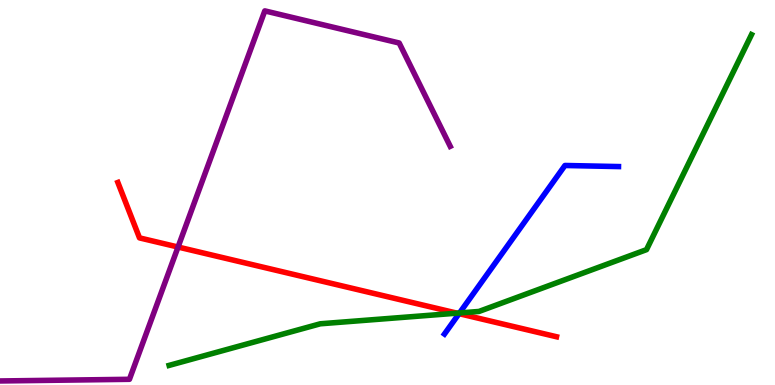[{'lines': ['blue', 'red'], 'intersections': [{'x': 5.92, 'y': 1.85}]}, {'lines': ['green', 'red'], 'intersections': [{'x': 5.9, 'y': 1.87}]}, {'lines': ['purple', 'red'], 'intersections': [{'x': 2.3, 'y': 3.58}]}, {'lines': ['blue', 'green'], 'intersections': [{'x': 5.93, 'y': 1.87}]}, {'lines': ['blue', 'purple'], 'intersections': []}, {'lines': ['green', 'purple'], 'intersections': []}]